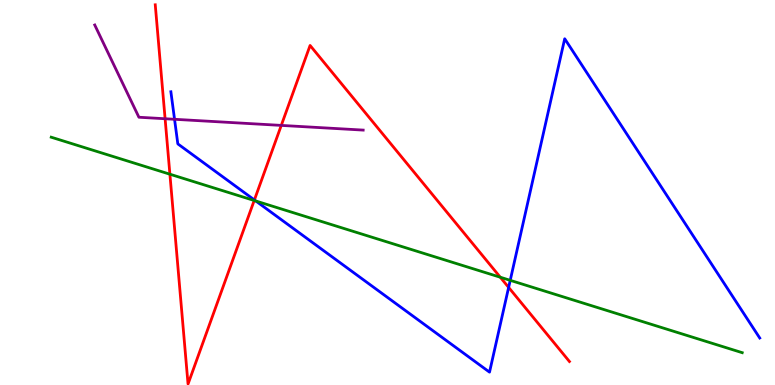[{'lines': ['blue', 'red'], 'intersections': [{'x': 3.28, 'y': 4.81}, {'x': 6.56, 'y': 2.53}]}, {'lines': ['green', 'red'], 'intersections': [{'x': 2.19, 'y': 5.48}, {'x': 3.28, 'y': 4.79}, {'x': 6.46, 'y': 2.8}]}, {'lines': ['purple', 'red'], 'intersections': [{'x': 2.13, 'y': 6.92}, {'x': 3.63, 'y': 6.74}]}, {'lines': ['blue', 'green'], 'intersections': [{'x': 3.3, 'y': 4.78}, {'x': 6.58, 'y': 2.72}]}, {'lines': ['blue', 'purple'], 'intersections': [{'x': 2.25, 'y': 6.9}]}, {'lines': ['green', 'purple'], 'intersections': []}]